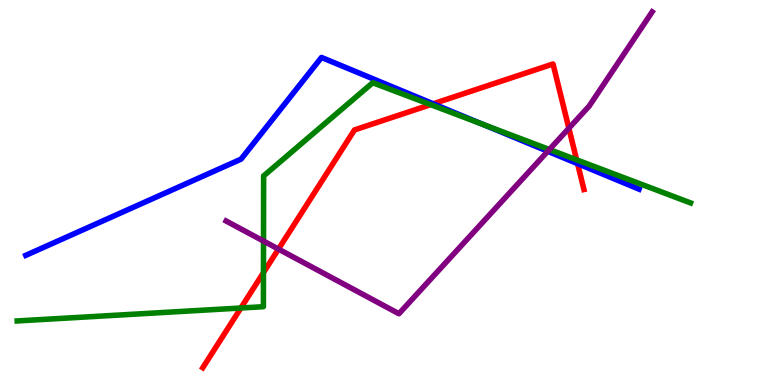[{'lines': ['blue', 'red'], 'intersections': [{'x': 5.59, 'y': 7.3}, {'x': 7.45, 'y': 5.75}]}, {'lines': ['green', 'red'], 'intersections': [{'x': 3.11, 'y': 2.0}, {'x': 3.4, 'y': 2.92}, {'x': 5.56, 'y': 7.28}, {'x': 7.44, 'y': 5.85}]}, {'lines': ['purple', 'red'], 'intersections': [{'x': 3.59, 'y': 3.53}, {'x': 7.34, 'y': 6.67}]}, {'lines': ['blue', 'green'], 'intersections': [{'x': 6.23, 'y': 6.77}]}, {'lines': ['blue', 'purple'], 'intersections': [{'x': 7.07, 'y': 6.07}]}, {'lines': ['green', 'purple'], 'intersections': [{'x': 3.4, 'y': 3.74}, {'x': 7.09, 'y': 6.12}]}]